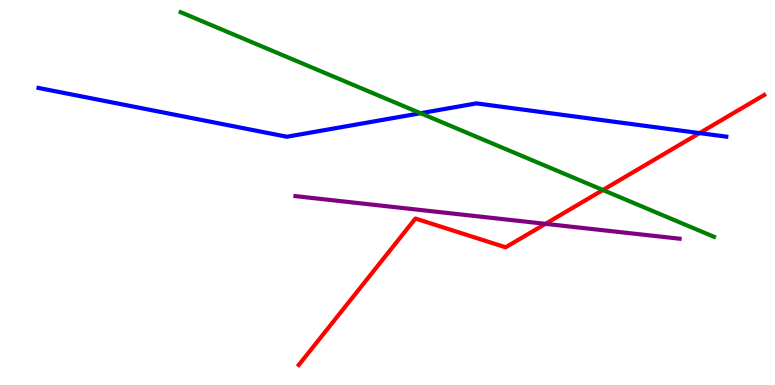[{'lines': ['blue', 'red'], 'intersections': [{'x': 9.03, 'y': 6.54}]}, {'lines': ['green', 'red'], 'intersections': [{'x': 7.78, 'y': 5.06}]}, {'lines': ['purple', 'red'], 'intersections': [{'x': 7.04, 'y': 4.19}]}, {'lines': ['blue', 'green'], 'intersections': [{'x': 5.43, 'y': 7.06}]}, {'lines': ['blue', 'purple'], 'intersections': []}, {'lines': ['green', 'purple'], 'intersections': []}]